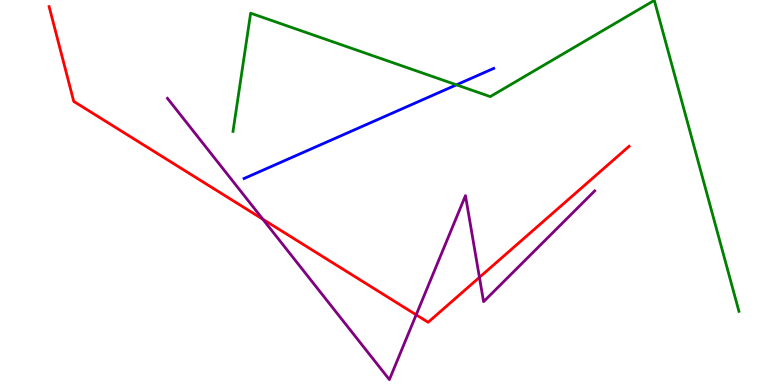[{'lines': ['blue', 'red'], 'intersections': []}, {'lines': ['green', 'red'], 'intersections': []}, {'lines': ['purple', 'red'], 'intersections': [{'x': 3.39, 'y': 4.3}, {'x': 5.37, 'y': 1.82}, {'x': 6.19, 'y': 2.8}]}, {'lines': ['blue', 'green'], 'intersections': [{'x': 5.89, 'y': 7.8}]}, {'lines': ['blue', 'purple'], 'intersections': []}, {'lines': ['green', 'purple'], 'intersections': []}]